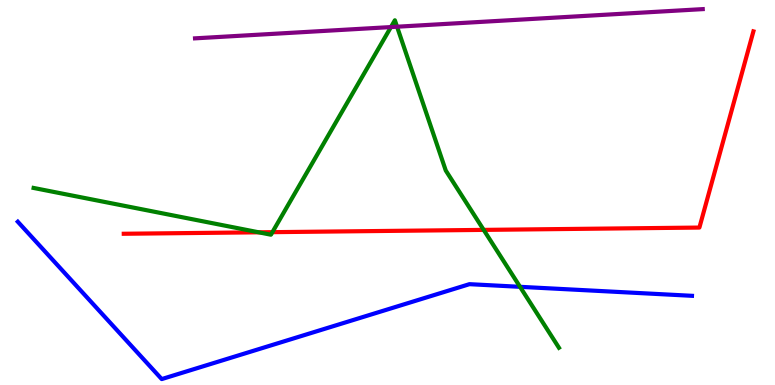[{'lines': ['blue', 'red'], 'intersections': []}, {'lines': ['green', 'red'], 'intersections': [{'x': 3.34, 'y': 3.97}, {'x': 3.51, 'y': 3.97}, {'x': 6.24, 'y': 4.03}]}, {'lines': ['purple', 'red'], 'intersections': []}, {'lines': ['blue', 'green'], 'intersections': [{'x': 6.71, 'y': 2.55}]}, {'lines': ['blue', 'purple'], 'intersections': []}, {'lines': ['green', 'purple'], 'intersections': [{'x': 5.04, 'y': 9.3}, {'x': 5.12, 'y': 9.31}]}]